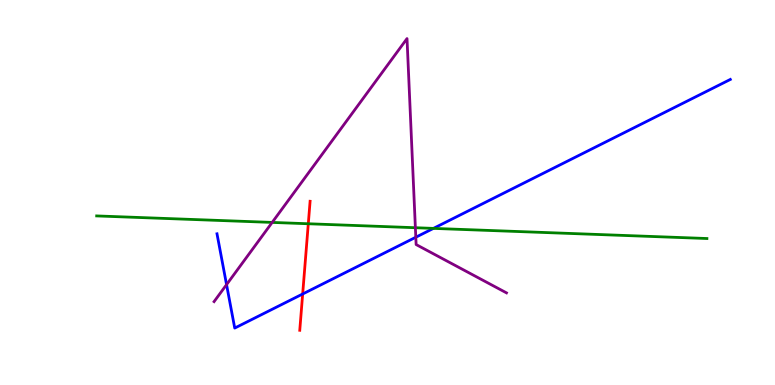[{'lines': ['blue', 'red'], 'intersections': [{'x': 3.91, 'y': 2.36}]}, {'lines': ['green', 'red'], 'intersections': [{'x': 3.98, 'y': 4.19}]}, {'lines': ['purple', 'red'], 'intersections': []}, {'lines': ['blue', 'green'], 'intersections': [{'x': 5.59, 'y': 4.07}]}, {'lines': ['blue', 'purple'], 'intersections': [{'x': 2.92, 'y': 2.61}, {'x': 5.37, 'y': 3.84}]}, {'lines': ['green', 'purple'], 'intersections': [{'x': 3.51, 'y': 4.22}, {'x': 5.36, 'y': 4.09}]}]